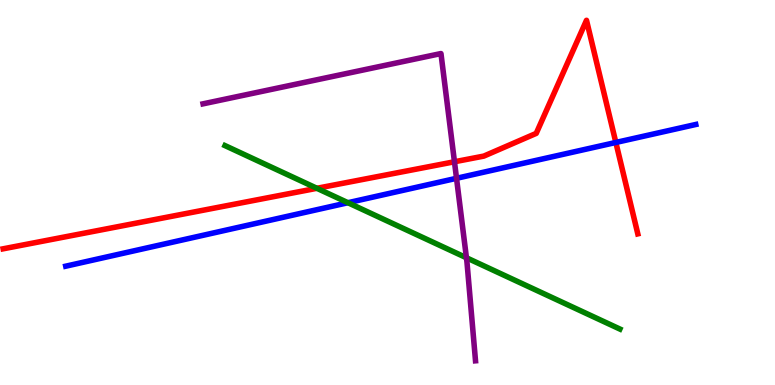[{'lines': ['blue', 'red'], 'intersections': [{'x': 7.95, 'y': 6.3}]}, {'lines': ['green', 'red'], 'intersections': [{'x': 4.09, 'y': 5.11}]}, {'lines': ['purple', 'red'], 'intersections': [{'x': 5.86, 'y': 5.8}]}, {'lines': ['blue', 'green'], 'intersections': [{'x': 4.49, 'y': 4.73}]}, {'lines': ['blue', 'purple'], 'intersections': [{'x': 5.89, 'y': 5.37}]}, {'lines': ['green', 'purple'], 'intersections': [{'x': 6.02, 'y': 3.3}]}]